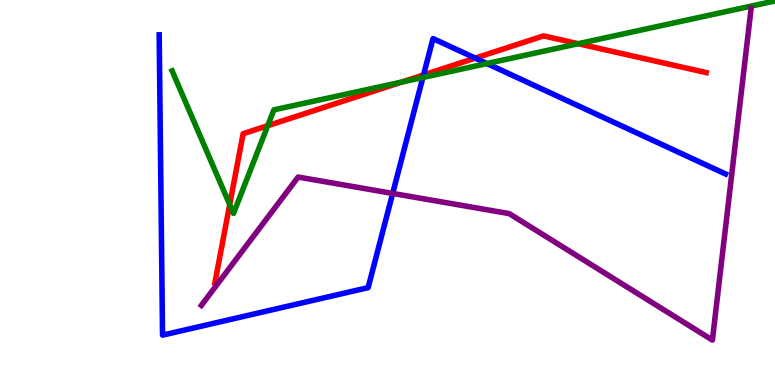[{'lines': ['blue', 'red'], 'intersections': [{'x': 5.47, 'y': 8.05}, {'x': 6.13, 'y': 8.49}]}, {'lines': ['green', 'red'], 'intersections': [{'x': 2.96, 'y': 4.69}, {'x': 3.45, 'y': 6.74}, {'x': 5.18, 'y': 7.87}, {'x': 7.46, 'y': 8.86}]}, {'lines': ['purple', 'red'], 'intersections': []}, {'lines': ['blue', 'green'], 'intersections': [{'x': 5.46, 'y': 7.99}, {'x': 6.28, 'y': 8.35}]}, {'lines': ['blue', 'purple'], 'intersections': [{'x': 5.07, 'y': 4.98}]}, {'lines': ['green', 'purple'], 'intersections': []}]